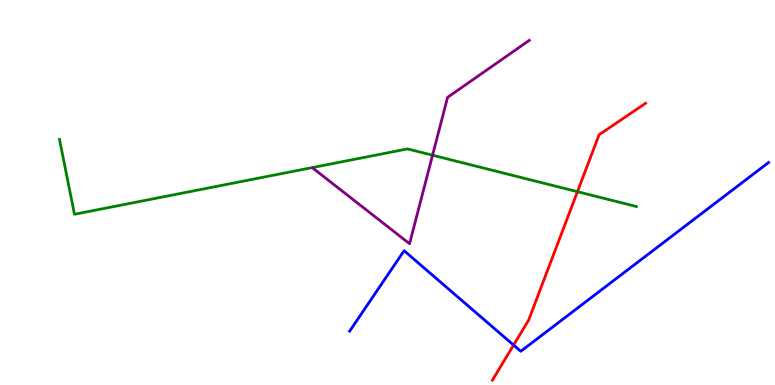[{'lines': ['blue', 'red'], 'intersections': [{'x': 6.63, 'y': 1.04}]}, {'lines': ['green', 'red'], 'intersections': [{'x': 7.45, 'y': 5.02}]}, {'lines': ['purple', 'red'], 'intersections': []}, {'lines': ['blue', 'green'], 'intersections': []}, {'lines': ['blue', 'purple'], 'intersections': []}, {'lines': ['green', 'purple'], 'intersections': [{'x': 5.58, 'y': 5.97}]}]